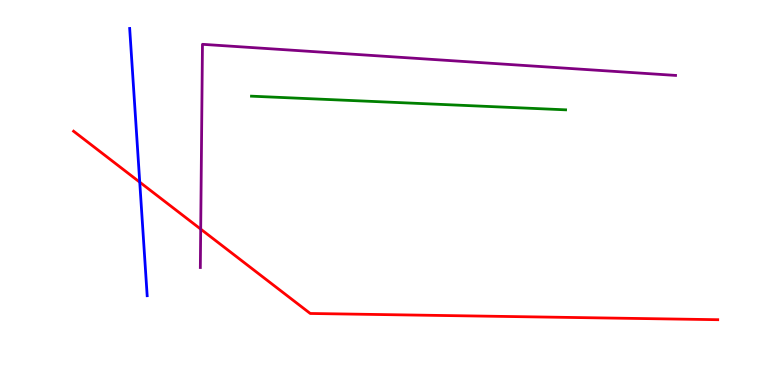[{'lines': ['blue', 'red'], 'intersections': [{'x': 1.8, 'y': 5.27}]}, {'lines': ['green', 'red'], 'intersections': []}, {'lines': ['purple', 'red'], 'intersections': [{'x': 2.59, 'y': 4.05}]}, {'lines': ['blue', 'green'], 'intersections': []}, {'lines': ['blue', 'purple'], 'intersections': []}, {'lines': ['green', 'purple'], 'intersections': []}]